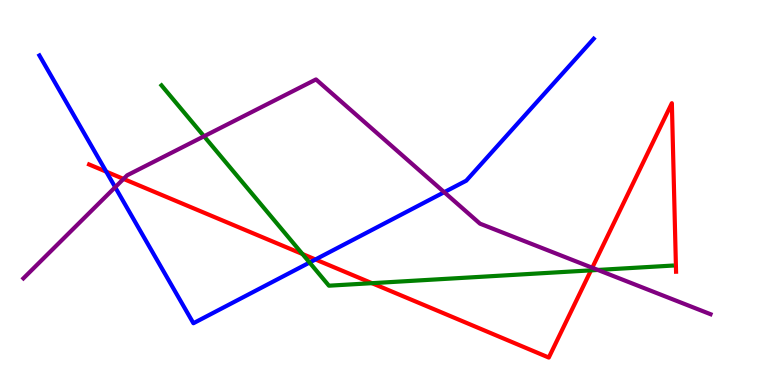[{'lines': ['blue', 'red'], 'intersections': [{'x': 1.37, 'y': 5.54}, {'x': 4.07, 'y': 3.26}]}, {'lines': ['green', 'red'], 'intersections': [{'x': 3.9, 'y': 3.4}, {'x': 4.8, 'y': 2.64}, {'x': 7.63, 'y': 2.98}]}, {'lines': ['purple', 'red'], 'intersections': [{'x': 1.59, 'y': 5.35}, {'x': 7.64, 'y': 3.05}]}, {'lines': ['blue', 'green'], 'intersections': [{'x': 3.99, 'y': 3.18}]}, {'lines': ['blue', 'purple'], 'intersections': [{'x': 1.49, 'y': 5.14}, {'x': 5.73, 'y': 5.01}]}, {'lines': ['green', 'purple'], 'intersections': [{'x': 2.63, 'y': 6.46}, {'x': 7.71, 'y': 2.99}]}]